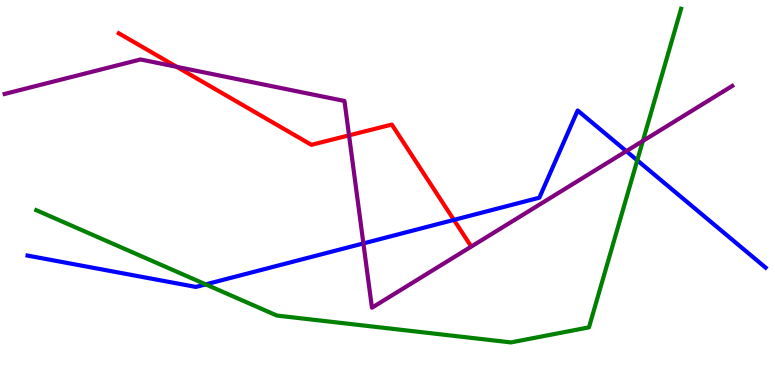[{'lines': ['blue', 'red'], 'intersections': [{'x': 5.86, 'y': 4.29}]}, {'lines': ['green', 'red'], 'intersections': []}, {'lines': ['purple', 'red'], 'intersections': [{'x': 2.28, 'y': 8.26}, {'x': 4.5, 'y': 6.48}]}, {'lines': ['blue', 'green'], 'intersections': [{'x': 2.65, 'y': 2.61}, {'x': 8.22, 'y': 5.84}]}, {'lines': ['blue', 'purple'], 'intersections': [{'x': 4.69, 'y': 3.68}, {'x': 8.08, 'y': 6.07}]}, {'lines': ['green', 'purple'], 'intersections': [{'x': 8.3, 'y': 6.34}]}]